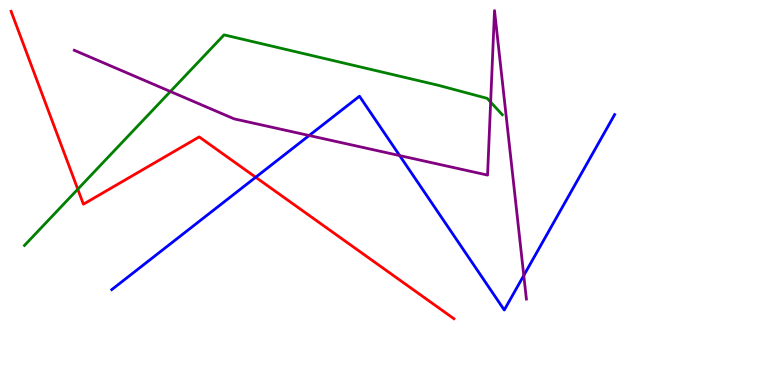[{'lines': ['blue', 'red'], 'intersections': [{'x': 3.3, 'y': 5.4}]}, {'lines': ['green', 'red'], 'intersections': [{'x': 1.0, 'y': 5.09}]}, {'lines': ['purple', 'red'], 'intersections': []}, {'lines': ['blue', 'green'], 'intersections': []}, {'lines': ['blue', 'purple'], 'intersections': [{'x': 3.99, 'y': 6.48}, {'x': 5.16, 'y': 5.96}, {'x': 6.76, 'y': 2.85}]}, {'lines': ['green', 'purple'], 'intersections': [{'x': 2.2, 'y': 7.62}, {'x': 6.33, 'y': 7.35}]}]